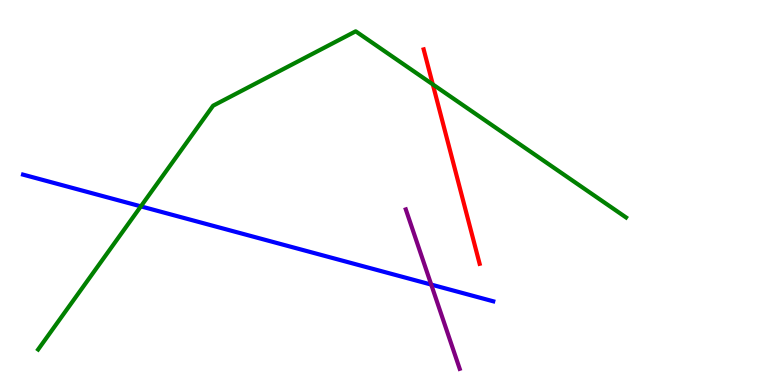[{'lines': ['blue', 'red'], 'intersections': []}, {'lines': ['green', 'red'], 'intersections': [{'x': 5.58, 'y': 7.81}]}, {'lines': ['purple', 'red'], 'intersections': []}, {'lines': ['blue', 'green'], 'intersections': [{'x': 1.82, 'y': 4.64}]}, {'lines': ['blue', 'purple'], 'intersections': [{'x': 5.56, 'y': 2.61}]}, {'lines': ['green', 'purple'], 'intersections': []}]